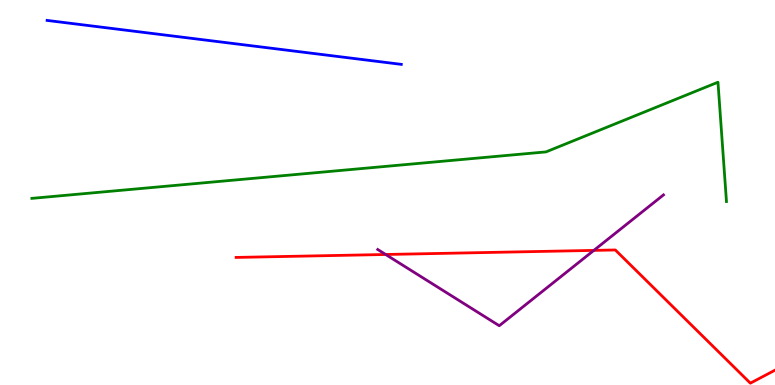[{'lines': ['blue', 'red'], 'intersections': []}, {'lines': ['green', 'red'], 'intersections': []}, {'lines': ['purple', 'red'], 'intersections': [{'x': 4.98, 'y': 3.39}, {'x': 7.66, 'y': 3.5}]}, {'lines': ['blue', 'green'], 'intersections': []}, {'lines': ['blue', 'purple'], 'intersections': []}, {'lines': ['green', 'purple'], 'intersections': []}]